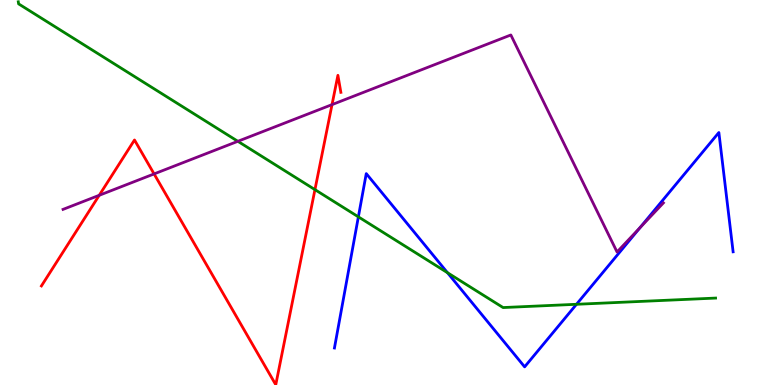[{'lines': ['blue', 'red'], 'intersections': []}, {'lines': ['green', 'red'], 'intersections': [{'x': 4.06, 'y': 5.07}]}, {'lines': ['purple', 'red'], 'intersections': [{'x': 1.28, 'y': 4.93}, {'x': 1.99, 'y': 5.48}, {'x': 4.28, 'y': 7.28}]}, {'lines': ['blue', 'green'], 'intersections': [{'x': 4.62, 'y': 4.37}, {'x': 5.77, 'y': 2.92}, {'x': 7.44, 'y': 2.1}]}, {'lines': ['blue', 'purple'], 'intersections': [{'x': 8.26, 'y': 4.08}]}, {'lines': ['green', 'purple'], 'intersections': [{'x': 3.07, 'y': 6.33}]}]